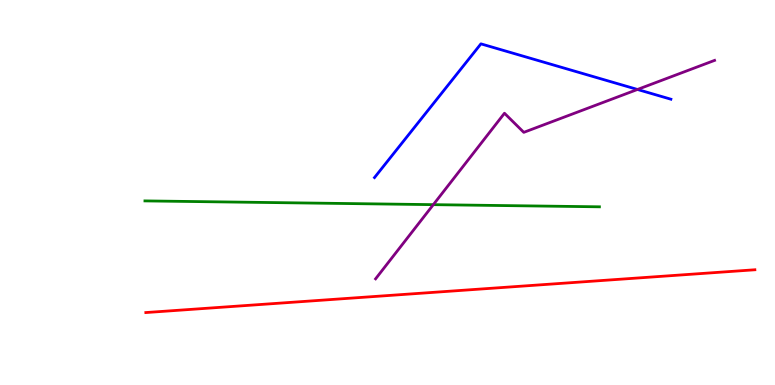[{'lines': ['blue', 'red'], 'intersections': []}, {'lines': ['green', 'red'], 'intersections': []}, {'lines': ['purple', 'red'], 'intersections': []}, {'lines': ['blue', 'green'], 'intersections': []}, {'lines': ['blue', 'purple'], 'intersections': [{'x': 8.23, 'y': 7.68}]}, {'lines': ['green', 'purple'], 'intersections': [{'x': 5.59, 'y': 4.68}]}]